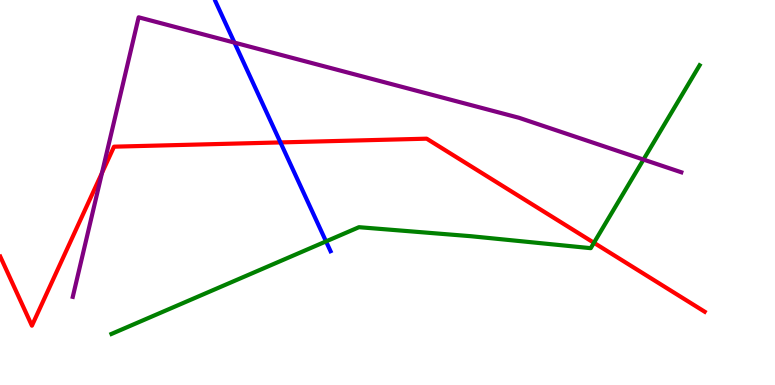[{'lines': ['blue', 'red'], 'intersections': [{'x': 3.62, 'y': 6.3}]}, {'lines': ['green', 'red'], 'intersections': [{'x': 7.66, 'y': 3.69}]}, {'lines': ['purple', 'red'], 'intersections': [{'x': 1.32, 'y': 5.51}]}, {'lines': ['blue', 'green'], 'intersections': [{'x': 4.21, 'y': 3.73}]}, {'lines': ['blue', 'purple'], 'intersections': [{'x': 3.03, 'y': 8.89}]}, {'lines': ['green', 'purple'], 'intersections': [{'x': 8.3, 'y': 5.86}]}]